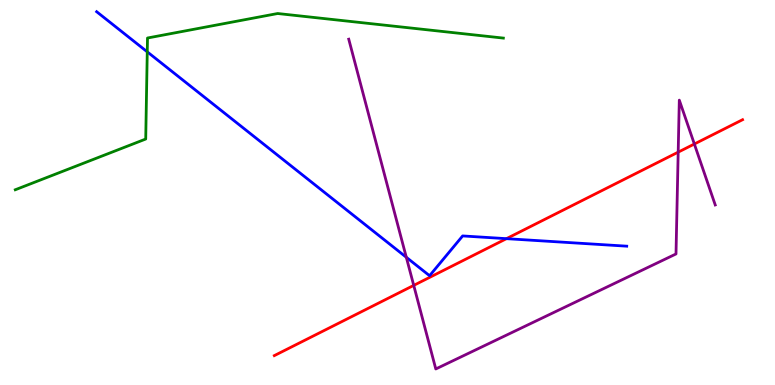[{'lines': ['blue', 'red'], 'intersections': [{'x': 6.53, 'y': 3.8}]}, {'lines': ['green', 'red'], 'intersections': []}, {'lines': ['purple', 'red'], 'intersections': [{'x': 5.34, 'y': 2.59}, {'x': 8.75, 'y': 6.05}, {'x': 8.96, 'y': 6.26}]}, {'lines': ['blue', 'green'], 'intersections': [{'x': 1.9, 'y': 8.65}]}, {'lines': ['blue', 'purple'], 'intersections': [{'x': 5.24, 'y': 3.32}]}, {'lines': ['green', 'purple'], 'intersections': []}]